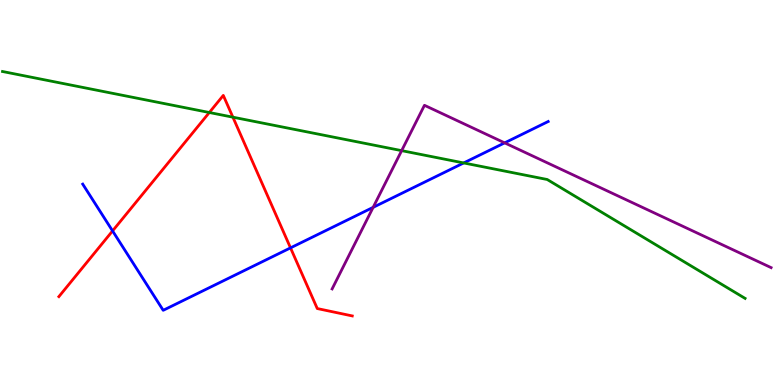[{'lines': ['blue', 'red'], 'intersections': [{'x': 1.45, 'y': 4.0}, {'x': 3.75, 'y': 3.56}]}, {'lines': ['green', 'red'], 'intersections': [{'x': 2.7, 'y': 7.08}, {'x': 3.01, 'y': 6.96}]}, {'lines': ['purple', 'red'], 'intersections': []}, {'lines': ['blue', 'green'], 'intersections': [{'x': 5.98, 'y': 5.77}]}, {'lines': ['blue', 'purple'], 'intersections': [{'x': 4.81, 'y': 4.61}, {'x': 6.51, 'y': 6.29}]}, {'lines': ['green', 'purple'], 'intersections': [{'x': 5.18, 'y': 6.09}]}]